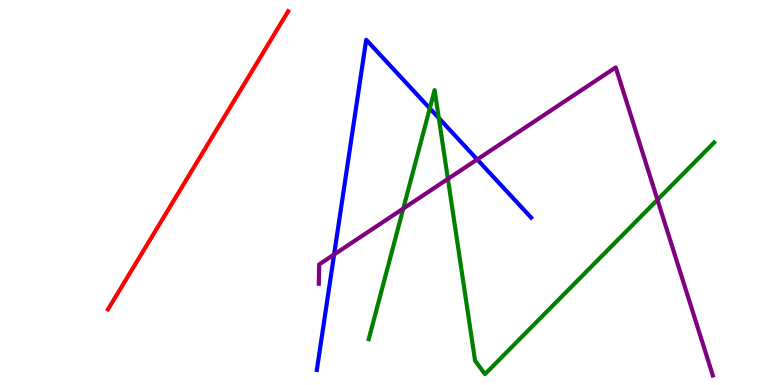[{'lines': ['blue', 'red'], 'intersections': []}, {'lines': ['green', 'red'], 'intersections': []}, {'lines': ['purple', 'red'], 'intersections': []}, {'lines': ['blue', 'green'], 'intersections': [{'x': 5.55, 'y': 7.19}, {'x': 5.66, 'y': 6.93}]}, {'lines': ['blue', 'purple'], 'intersections': [{'x': 4.31, 'y': 3.39}, {'x': 6.16, 'y': 5.86}]}, {'lines': ['green', 'purple'], 'intersections': [{'x': 5.2, 'y': 4.58}, {'x': 5.78, 'y': 5.35}, {'x': 8.48, 'y': 4.81}]}]